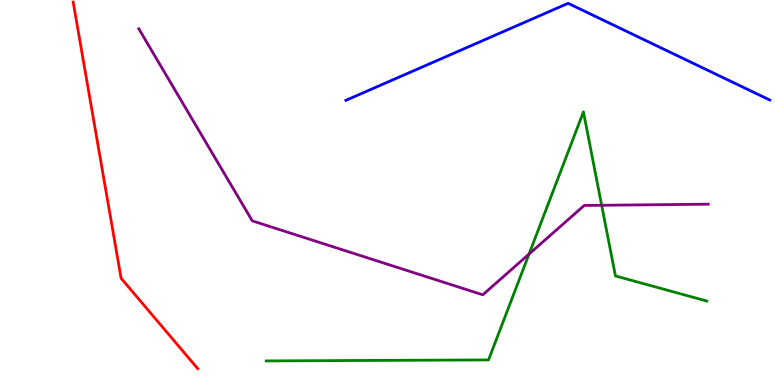[{'lines': ['blue', 'red'], 'intersections': []}, {'lines': ['green', 'red'], 'intersections': []}, {'lines': ['purple', 'red'], 'intersections': []}, {'lines': ['blue', 'green'], 'intersections': []}, {'lines': ['blue', 'purple'], 'intersections': []}, {'lines': ['green', 'purple'], 'intersections': [{'x': 6.83, 'y': 3.4}, {'x': 7.76, 'y': 4.67}]}]